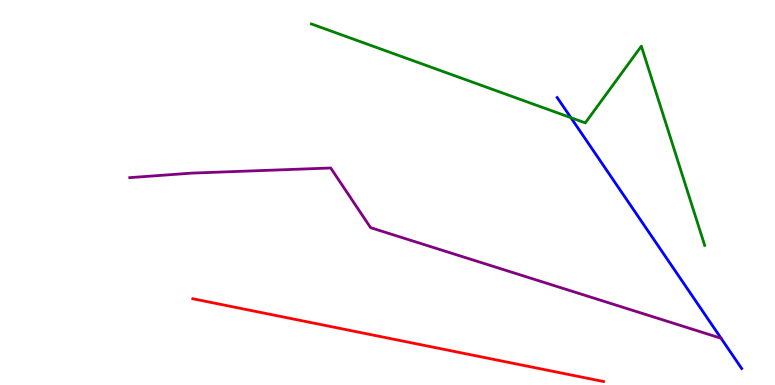[{'lines': ['blue', 'red'], 'intersections': []}, {'lines': ['green', 'red'], 'intersections': []}, {'lines': ['purple', 'red'], 'intersections': []}, {'lines': ['blue', 'green'], 'intersections': [{'x': 7.37, 'y': 6.94}]}, {'lines': ['blue', 'purple'], 'intersections': []}, {'lines': ['green', 'purple'], 'intersections': []}]